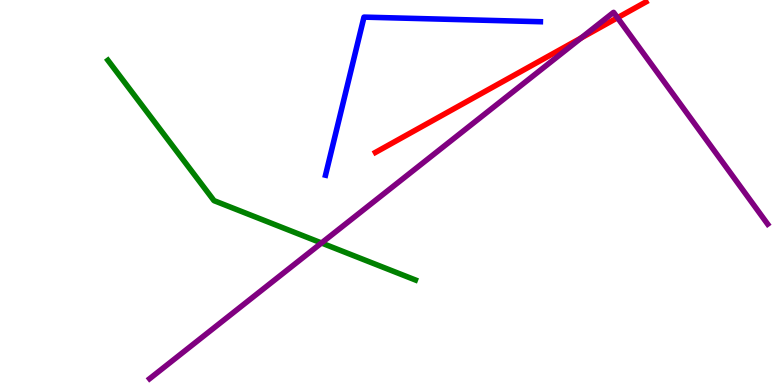[{'lines': ['blue', 'red'], 'intersections': []}, {'lines': ['green', 'red'], 'intersections': []}, {'lines': ['purple', 'red'], 'intersections': [{'x': 7.5, 'y': 9.01}, {'x': 7.97, 'y': 9.54}]}, {'lines': ['blue', 'green'], 'intersections': []}, {'lines': ['blue', 'purple'], 'intersections': []}, {'lines': ['green', 'purple'], 'intersections': [{'x': 4.15, 'y': 3.69}]}]